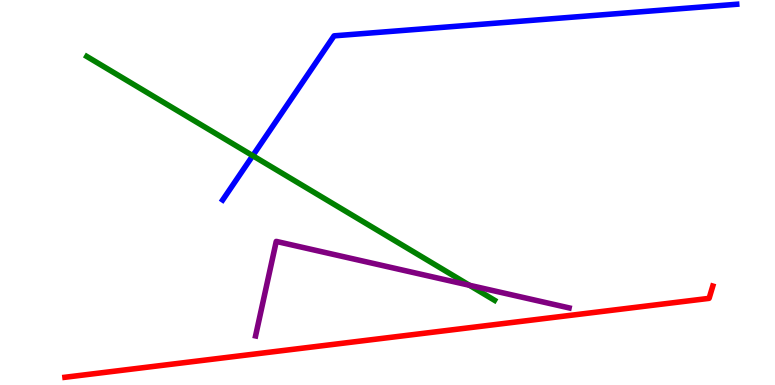[{'lines': ['blue', 'red'], 'intersections': []}, {'lines': ['green', 'red'], 'intersections': []}, {'lines': ['purple', 'red'], 'intersections': []}, {'lines': ['blue', 'green'], 'intersections': [{'x': 3.26, 'y': 5.96}]}, {'lines': ['blue', 'purple'], 'intersections': []}, {'lines': ['green', 'purple'], 'intersections': [{'x': 6.06, 'y': 2.59}]}]